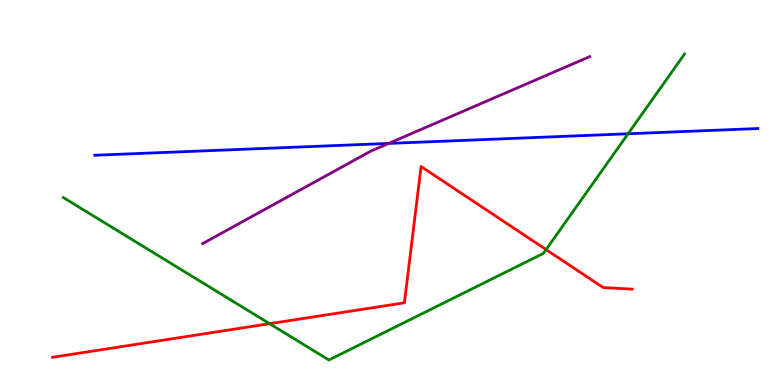[{'lines': ['blue', 'red'], 'intersections': []}, {'lines': ['green', 'red'], 'intersections': [{'x': 3.48, 'y': 1.59}, {'x': 7.05, 'y': 3.52}]}, {'lines': ['purple', 'red'], 'intersections': []}, {'lines': ['blue', 'green'], 'intersections': [{'x': 8.1, 'y': 6.53}]}, {'lines': ['blue', 'purple'], 'intersections': [{'x': 5.02, 'y': 6.27}]}, {'lines': ['green', 'purple'], 'intersections': []}]